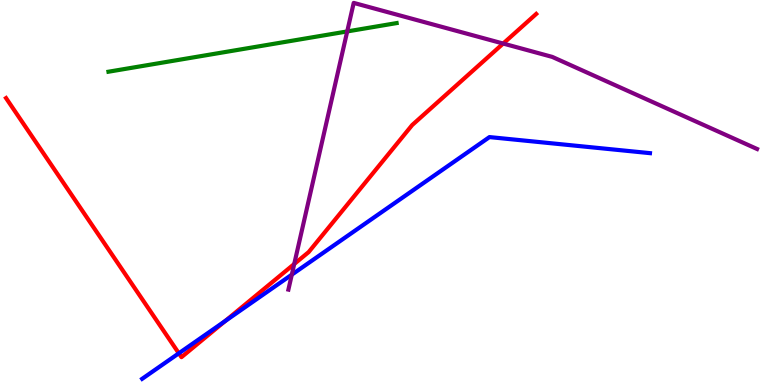[{'lines': ['blue', 'red'], 'intersections': [{'x': 2.31, 'y': 0.824}, {'x': 2.91, 'y': 1.66}]}, {'lines': ['green', 'red'], 'intersections': []}, {'lines': ['purple', 'red'], 'intersections': [{'x': 3.8, 'y': 3.14}, {'x': 6.49, 'y': 8.87}]}, {'lines': ['blue', 'green'], 'intersections': []}, {'lines': ['blue', 'purple'], 'intersections': [{'x': 3.77, 'y': 2.87}]}, {'lines': ['green', 'purple'], 'intersections': [{'x': 4.48, 'y': 9.18}]}]